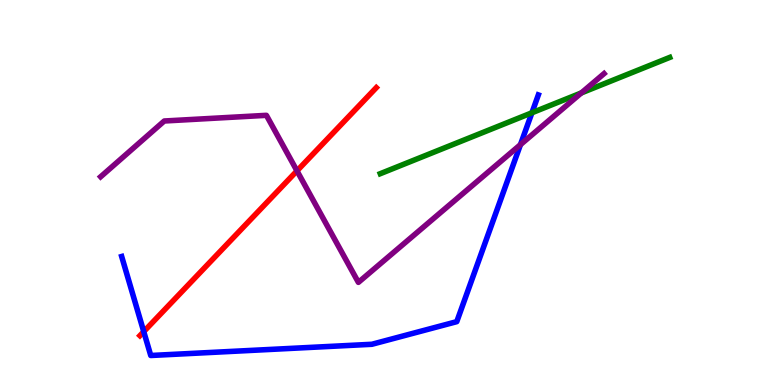[{'lines': ['blue', 'red'], 'intersections': [{'x': 1.85, 'y': 1.39}]}, {'lines': ['green', 'red'], 'intersections': []}, {'lines': ['purple', 'red'], 'intersections': [{'x': 3.83, 'y': 5.56}]}, {'lines': ['blue', 'green'], 'intersections': [{'x': 6.86, 'y': 7.07}]}, {'lines': ['blue', 'purple'], 'intersections': [{'x': 6.72, 'y': 6.24}]}, {'lines': ['green', 'purple'], 'intersections': [{'x': 7.5, 'y': 7.59}]}]